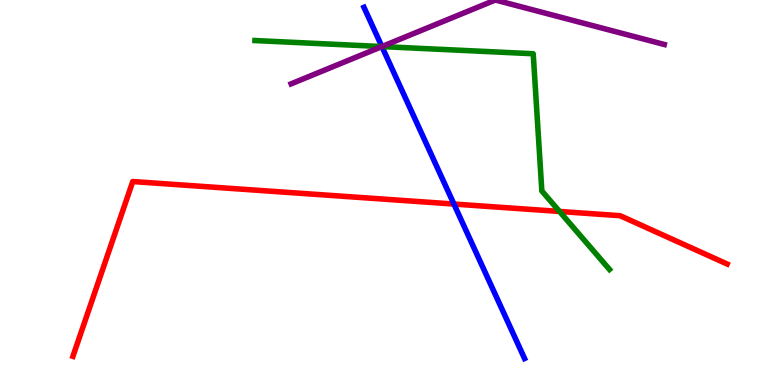[{'lines': ['blue', 'red'], 'intersections': [{'x': 5.86, 'y': 4.7}]}, {'lines': ['green', 'red'], 'intersections': [{'x': 7.22, 'y': 4.51}]}, {'lines': ['purple', 'red'], 'intersections': []}, {'lines': ['blue', 'green'], 'intersections': [{'x': 4.93, 'y': 8.79}]}, {'lines': ['blue', 'purple'], 'intersections': [{'x': 4.93, 'y': 8.79}]}, {'lines': ['green', 'purple'], 'intersections': [{'x': 4.93, 'y': 8.79}]}]